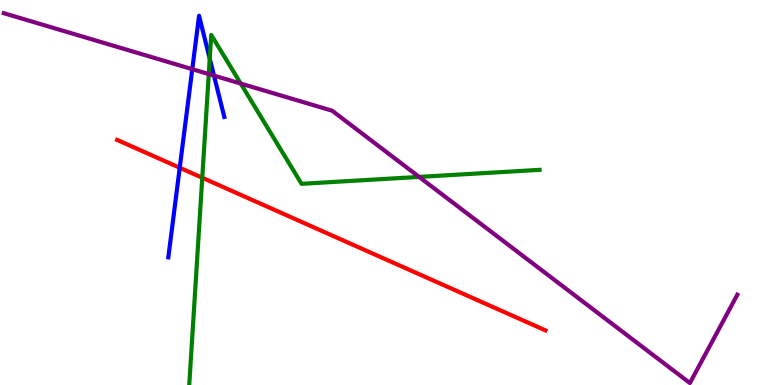[{'lines': ['blue', 'red'], 'intersections': [{'x': 2.32, 'y': 5.64}]}, {'lines': ['green', 'red'], 'intersections': [{'x': 2.61, 'y': 5.38}]}, {'lines': ['purple', 'red'], 'intersections': []}, {'lines': ['blue', 'green'], 'intersections': [{'x': 2.71, 'y': 8.48}]}, {'lines': ['blue', 'purple'], 'intersections': [{'x': 2.48, 'y': 8.2}, {'x': 2.76, 'y': 8.04}]}, {'lines': ['green', 'purple'], 'intersections': [{'x': 2.69, 'y': 8.08}, {'x': 3.11, 'y': 7.83}, {'x': 5.41, 'y': 5.4}]}]